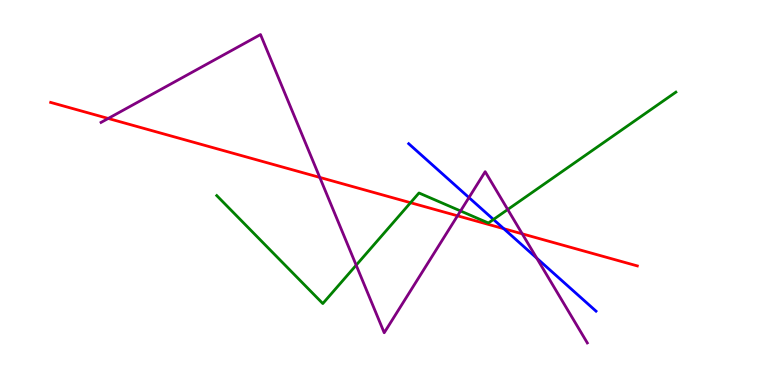[{'lines': ['blue', 'red'], 'intersections': [{'x': 6.5, 'y': 4.06}]}, {'lines': ['green', 'red'], 'intersections': [{'x': 5.3, 'y': 4.73}]}, {'lines': ['purple', 'red'], 'intersections': [{'x': 1.4, 'y': 6.92}, {'x': 4.13, 'y': 5.39}, {'x': 5.9, 'y': 4.39}, {'x': 6.74, 'y': 3.93}]}, {'lines': ['blue', 'green'], 'intersections': [{'x': 6.37, 'y': 4.3}]}, {'lines': ['blue', 'purple'], 'intersections': [{'x': 6.05, 'y': 4.87}, {'x': 6.93, 'y': 3.29}]}, {'lines': ['green', 'purple'], 'intersections': [{'x': 4.6, 'y': 3.11}, {'x': 5.94, 'y': 4.52}, {'x': 6.55, 'y': 4.56}]}]